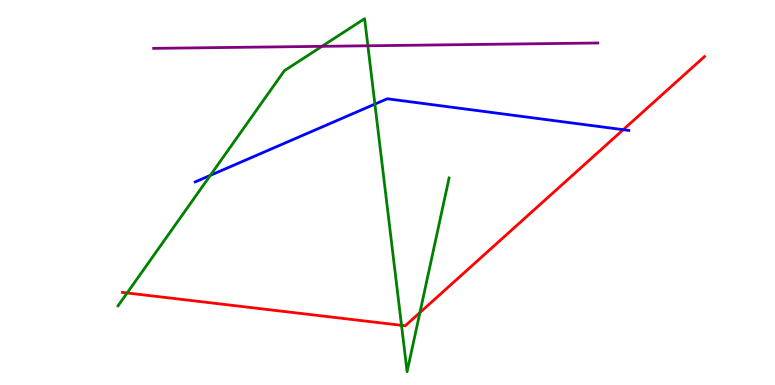[{'lines': ['blue', 'red'], 'intersections': [{'x': 8.04, 'y': 6.63}]}, {'lines': ['green', 'red'], 'intersections': [{'x': 1.64, 'y': 2.39}, {'x': 5.18, 'y': 1.55}, {'x': 5.42, 'y': 1.88}]}, {'lines': ['purple', 'red'], 'intersections': []}, {'lines': ['blue', 'green'], 'intersections': [{'x': 2.71, 'y': 5.45}, {'x': 4.84, 'y': 7.3}]}, {'lines': ['blue', 'purple'], 'intersections': []}, {'lines': ['green', 'purple'], 'intersections': [{'x': 4.15, 'y': 8.8}, {'x': 4.75, 'y': 8.81}]}]